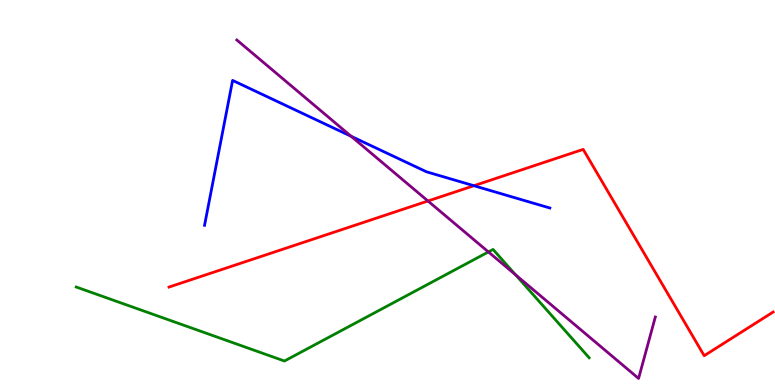[{'lines': ['blue', 'red'], 'intersections': [{'x': 6.11, 'y': 5.18}]}, {'lines': ['green', 'red'], 'intersections': []}, {'lines': ['purple', 'red'], 'intersections': [{'x': 5.52, 'y': 4.78}]}, {'lines': ['blue', 'green'], 'intersections': []}, {'lines': ['blue', 'purple'], 'intersections': [{'x': 4.53, 'y': 6.46}]}, {'lines': ['green', 'purple'], 'intersections': [{'x': 6.3, 'y': 3.46}, {'x': 6.65, 'y': 2.86}]}]